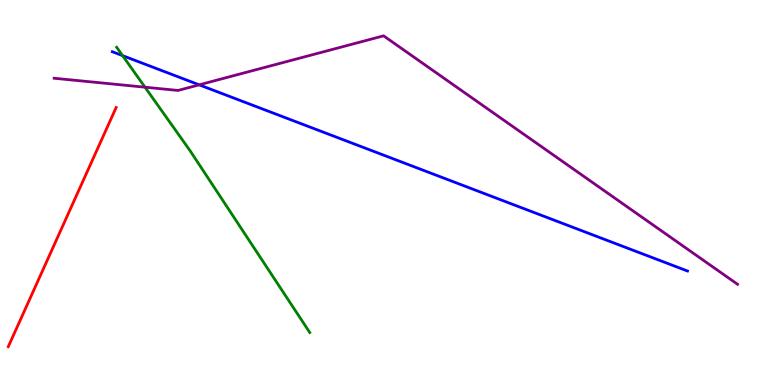[{'lines': ['blue', 'red'], 'intersections': []}, {'lines': ['green', 'red'], 'intersections': []}, {'lines': ['purple', 'red'], 'intersections': []}, {'lines': ['blue', 'green'], 'intersections': [{'x': 1.58, 'y': 8.55}]}, {'lines': ['blue', 'purple'], 'intersections': [{'x': 2.57, 'y': 7.8}]}, {'lines': ['green', 'purple'], 'intersections': [{'x': 1.87, 'y': 7.74}]}]